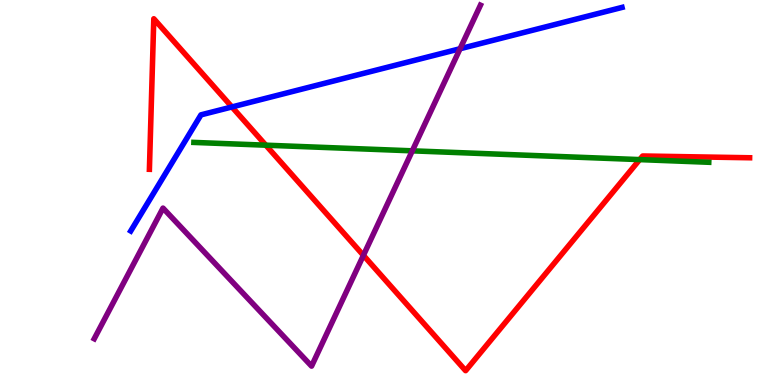[{'lines': ['blue', 'red'], 'intersections': [{'x': 2.99, 'y': 7.22}]}, {'lines': ['green', 'red'], 'intersections': [{'x': 3.43, 'y': 6.23}, {'x': 8.25, 'y': 5.85}]}, {'lines': ['purple', 'red'], 'intersections': [{'x': 4.69, 'y': 3.37}]}, {'lines': ['blue', 'green'], 'intersections': []}, {'lines': ['blue', 'purple'], 'intersections': [{'x': 5.94, 'y': 8.73}]}, {'lines': ['green', 'purple'], 'intersections': [{'x': 5.32, 'y': 6.08}]}]